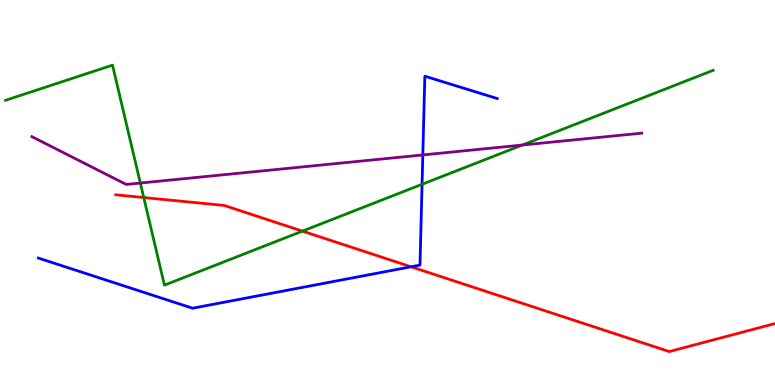[{'lines': ['blue', 'red'], 'intersections': [{'x': 5.3, 'y': 3.07}]}, {'lines': ['green', 'red'], 'intersections': [{'x': 1.85, 'y': 4.87}, {'x': 3.9, 'y': 4.0}]}, {'lines': ['purple', 'red'], 'intersections': []}, {'lines': ['blue', 'green'], 'intersections': [{'x': 5.45, 'y': 5.21}]}, {'lines': ['blue', 'purple'], 'intersections': [{'x': 5.46, 'y': 5.98}]}, {'lines': ['green', 'purple'], 'intersections': [{'x': 1.81, 'y': 5.25}, {'x': 6.74, 'y': 6.23}]}]